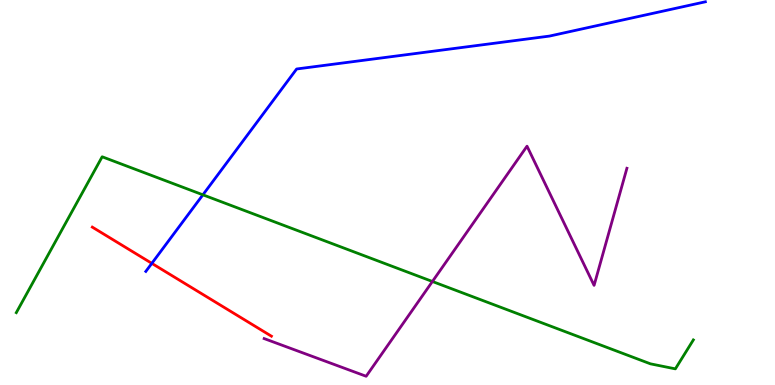[{'lines': ['blue', 'red'], 'intersections': [{'x': 1.96, 'y': 3.16}]}, {'lines': ['green', 'red'], 'intersections': []}, {'lines': ['purple', 'red'], 'intersections': []}, {'lines': ['blue', 'green'], 'intersections': [{'x': 2.62, 'y': 4.94}]}, {'lines': ['blue', 'purple'], 'intersections': []}, {'lines': ['green', 'purple'], 'intersections': [{'x': 5.58, 'y': 2.69}]}]